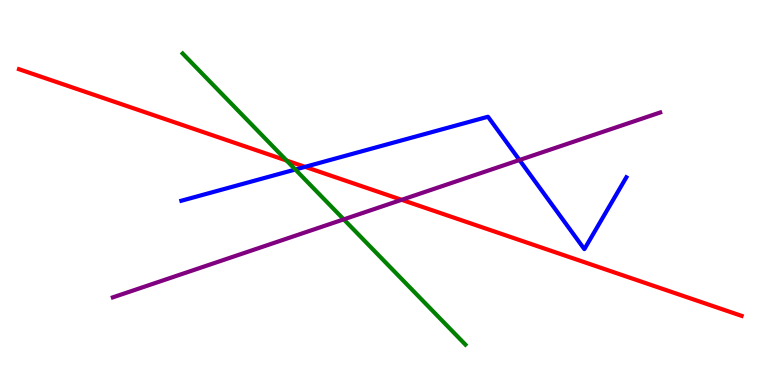[{'lines': ['blue', 'red'], 'intersections': [{'x': 3.94, 'y': 5.67}]}, {'lines': ['green', 'red'], 'intersections': [{'x': 3.7, 'y': 5.83}]}, {'lines': ['purple', 'red'], 'intersections': [{'x': 5.18, 'y': 4.81}]}, {'lines': ['blue', 'green'], 'intersections': [{'x': 3.81, 'y': 5.6}]}, {'lines': ['blue', 'purple'], 'intersections': [{'x': 6.7, 'y': 5.84}]}, {'lines': ['green', 'purple'], 'intersections': [{'x': 4.44, 'y': 4.3}]}]